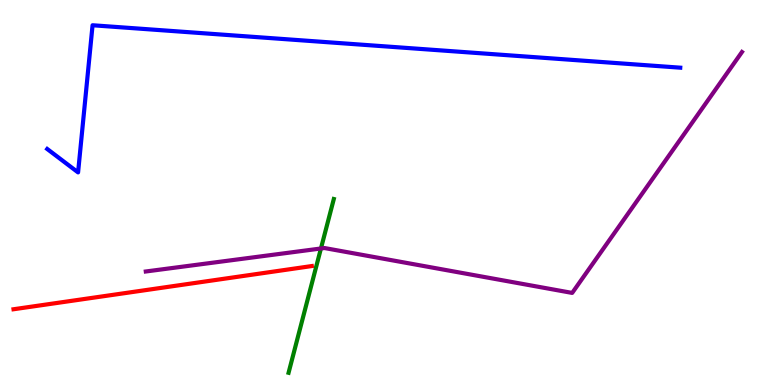[{'lines': ['blue', 'red'], 'intersections': []}, {'lines': ['green', 'red'], 'intersections': []}, {'lines': ['purple', 'red'], 'intersections': []}, {'lines': ['blue', 'green'], 'intersections': []}, {'lines': ['blue', 'purple'], 'intersections': []}, {'lines': ['green', 'purple'], 'intersections': [{'x': 4.14, 'y': 3.55}]}]